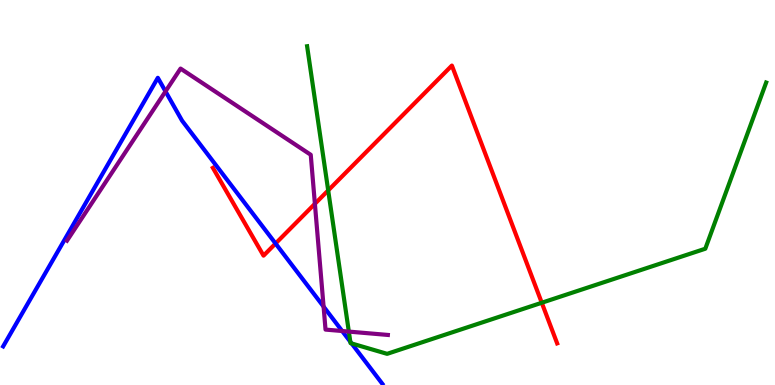[{'lines': ['blue', 'red'], 'intersections': [{'x': 3.56, 'y': 3.67}]}, {'lines': ['green', 'red'], 'intersections': [{'x': 4.23, 'y': 5.05}, {'x': 6.99, 'y': 2.14}]}, {'lines': ['purple', 'red'], 'intersections': [{'x': 4.06, 'y': 4.71}]}, {'lines': ['blue', 'green'], 'intersections': [{'x': 4.52, 'y': 1.12}, {'x': 4.54, 'y': 1.08}]}, {'lines': ['blue', 'purple'], 'intersections': [{'x': 2.14, 'y': 7.63}, {'x': 4.18, 'y': 2.04}, {'x': 4.42, 'y': 1.4}]}, {'lines': ['green', 'purple'], 'intersections': [{'x': 4.5, 'y': 1.39}]}]